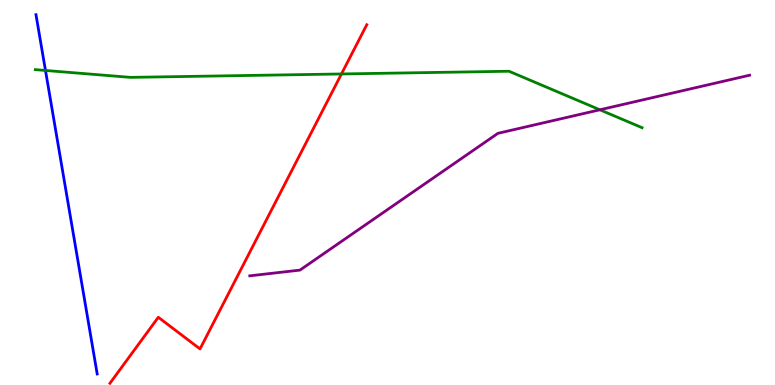[{'lines': ['blue', 'red'], 'intersections': []}, {'lines': ['green', 'red'], 'intersections': [{'x': 4.41, 'y': 8.08}]}, {'lines': ['purple', 'red'], 'intersections': []}, {'lines': ['blue', 'green'], 'intersections': [{'x': 0.587, 'y': 8.17}]}, {'lines': ['blue', 'purple'], 'intersections': []}, {'lines': ['green', 'purple'], 'intersections': [{'x': 7.74, 'y': 7.15}]}]